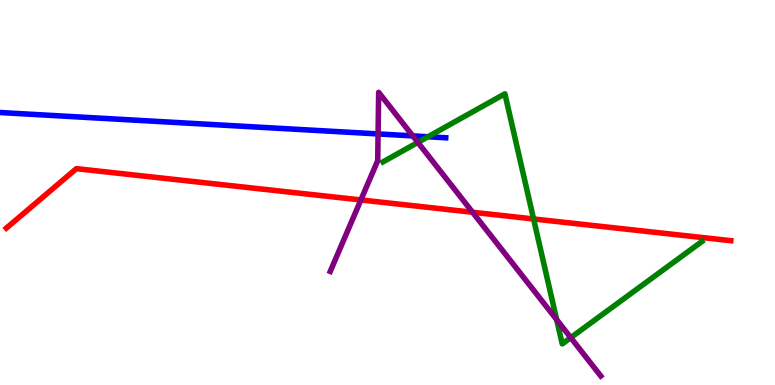[{'lines': ['blue', 'red'], 'intersections': []}, {'lines': ['green', 'red'], 'intersections': [{'x': 6.88, 'y': 4.31}]}, {'lines': ['purple', 'red'], 'intersections': [{'x': 4.66, 'y': 4.81}, {'x': 6.1, 'y': 4.49}]}, {'lines': ['blue', 'green'], 'intersections': [{'x': 5.52, 'y': 6.45}]}, {'lines': ['blue', 'purple'], 'intersections': [{'x': 4.88, 'y': 6.52}, {'x': 5.33, 'y': 6.47}]}, {'lines': ['green', 'purple'], 'intersections': [{'x': 5.39, 'y': 6.3}, {'x': 7.18, 'y': 1.7}, {'x': 7.36, 'y': 1.23}]}]